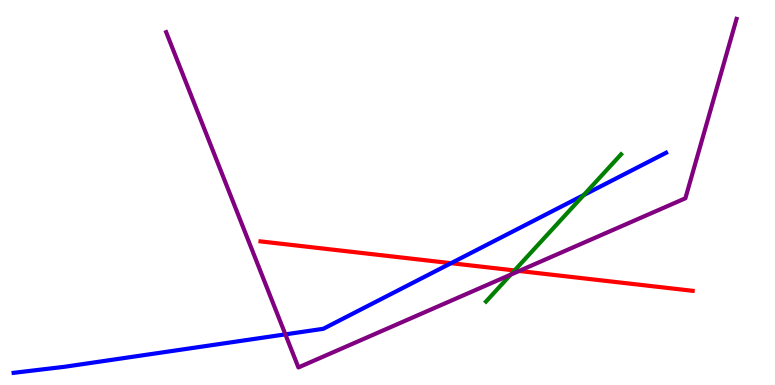[{'lines': ['blue', 'red'], 'intersections': [{'x': 5.82, 'y': 3.16}]}, {'lines': ['green', 'red'], 'intersections': [{'x': 6.64, 'y': 2.98}]}, {'lines': ['purple', 'red'], 'intersections': [{'x': 6.7, 'y': 2.96}]}, {'lines': ['blue', 'green'], 'intersections': [{'x': 7.53, 'y': 4.93}]}, {'lines': ['blue', 'purple'], 'intersections': [{'x': 3.68, 'y': 1.32}]}, {'lines': ['green', 'purple'], 'intersections': [{'x': 6.59, 'y': 2.87}]}]